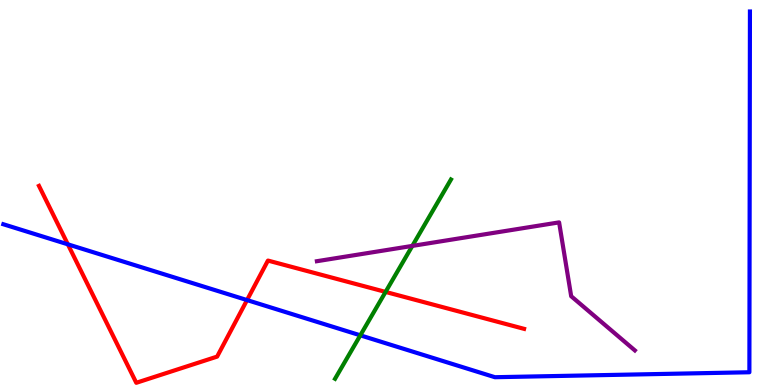[{'lines': ['blue', 'red'], 'intersections': [{'x': 0.876, 'y': 3.65}, {'x': 3.19, 'y': 2.21}]}, {'lines': ['green', 'red'], 'intersections': [{'x': 4.98, 'y': 2.42}]}, {'lines': ['purple', 'red'], 'intersections': []}, {'lines': ['blue', 'green'], 'intersections': [{'x': 4.65, 'y': 1.29}]}, {'lines': ['blue', 'purple'], 'intersections': []}, {'lines': ['green', 'purple'], 'intersections': [{'x': 5.32, 'y': 3.61}]}]